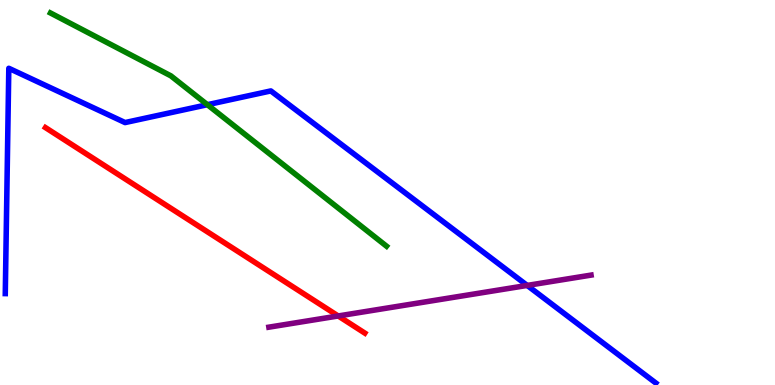[{'lines': ['blue', 'red'], 'intersections': []}, {'lines': ['green', 'red'], 'intersections': []}, {'lines': ['purple', 'red'], 'intersections': [{'x': 4.36, 'y': 1.79}]}, {'lines': ['blue', 'green'], 'intersections': [{'x': 2.68, 'y': 7.28}]}, {'lines': ['blue', 'purple'], 'intersections': [{'x': 6.8, 'y': 2.59}]}, {'lines': ['green', 'purple'], 'intersections': []}]